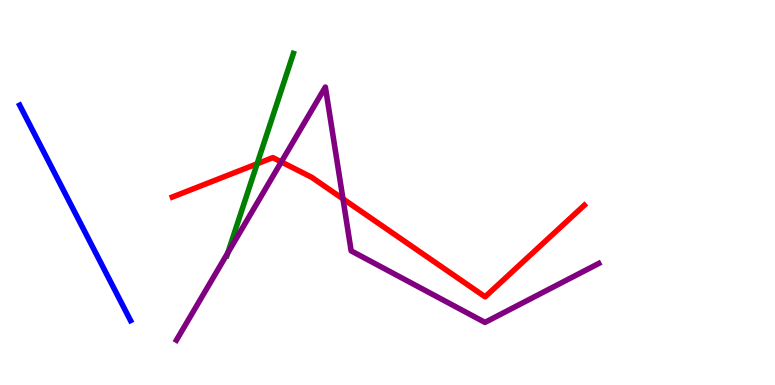[{'lines': ['blue', 'red'], 'intersections': []}, {'lines': ['green', 'red'], 'intersections': [{'x': 3.32, 'y': 5.75}]}, {'lines': ['purple', 'red'], 'intersections': [{'x': 3.63, 'y': 5.79}, {'x': 4.43, 'y': 4.83}]}, {'lines': ['blue', 'green'], 'intersections': []}, {'lines': ['blue', 'purple'], 'intersections': []}, {'lines': ['green', 'purple'], 'intersections': [{'x': 2.94, 'y': 3.43}]}]